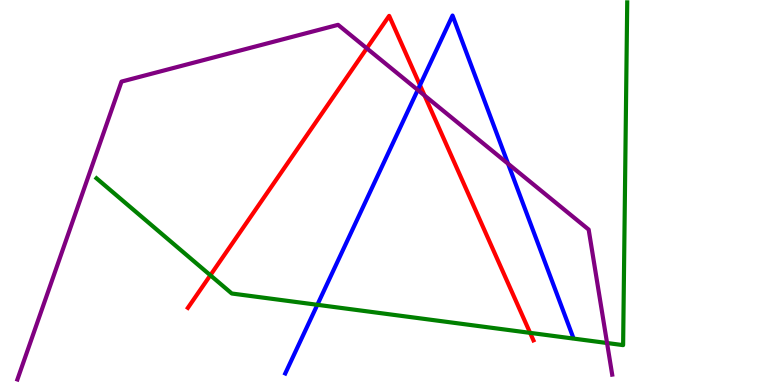[{'lines': ['blue', 'red'], 'intersections': [{'x': 5.42, 'y': 7.79}]}, {'lines': ['green', 'red'], 'intersections': [{'x': 2.71, 'y': 2.85}, {'x': 6.84, 'y': 1.35}]}, {'lines': ['purple', 'red'], 'intersections': [{'x': 4.73, 'y': 8.75}, {'x': 5.48, 'y': 7.52}]}, {'lines': ['blue', 'green'], 'intersections': [{'x': 4.09, 'y': 2.08}]}, {'lines': ['blue', 'purple'], 'intersections': [{'x': 5.39, 'y': 7.66}, {'x': 6.56, 'y': 5.75}]}, {'lines': ['green', 'purple'], 'intersections': [{'x': 7.83, 'y': 1.09}]}]